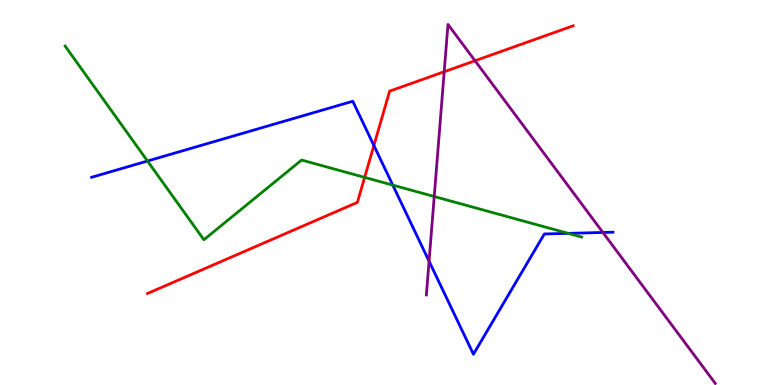[{'lines': ['blue', 'red'], 'intersections': [{'x': 4.82, 'y': 6.22}]}, {'lines': ['green', 'red'], 'intersections': [{'x': 4.71, 'y': 5.39}]}, {'lines': ['purple', 'red'], 'intersections': [{'x': 5.73, 'y': 8.14}, {'x': 6.13, 'y': 8.42}]}, {'lines': ['blue', 'green'], 'intersections': [{'x': 1.9, 'y': 5.82}, {'x': 5.07, 'y': 5.19}, {'x': 7.33, 'y': 3.94}]}, {'lines': ['blue', 'purple'], 'intersections': [{'x': 5.54, 'y': 3.22}, {'x': 7.78, 'y': 3.96}]}, {'lines': ['green', 'purple'], 'intersections': [{'x': 5.6, 'y': 4.9}]}]